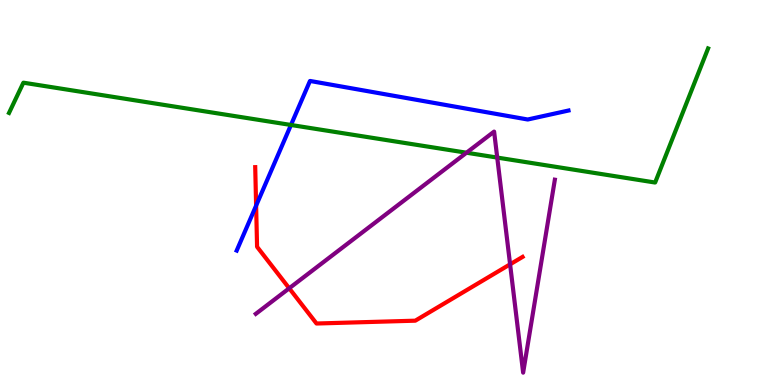[{'lines': ['blue', 'red'], 'intersections': [{'x': 3.3, 'y': 4.66}]}, {'lines': ['green', 'red'], 'intersections': []}, {'lines': ['purple', 'red'], 'intersections': [{'x': 3.73, 'y': 2.51}, {'x': 6.58, 'y': 3.13}]}, {'lines': ['blue', 'green'], 'intersections': [{'x': 3.75, 'y': 6.75}]}, {'lines': ['blue', 'purple'], 'intersections': []}, {'lines': ['green', 'purple'], 'intersections': [{'x': 6.02, 'y': 6.03}, {'x': 6.42, 'y': 5.91}]}]